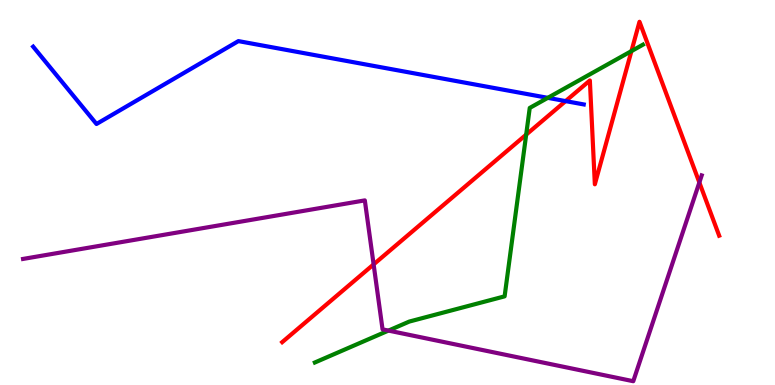[{'lines': ['blue', 'red'], 'intersections': [{'x': 7.3, 'y': 7.37}]}, {'lines': ['green', 'red'], 'intersections': [{'x': 6.79, 'y': 6.5}, {'x': 8.15, 'y': 8.67}]}, {'lines': ['purple', 'red'], 'intersections': [{'x': 4.82, 'y': 3.13}, {'x': 9.02, 'y': 5.26}]}, {'lines': ['blue', 'green'], 'intersections': [{'x': 7.07, 'y': 7.46}]}, {'lines': ['blue', 'purple'], 'intersections': []}, {'lines': ['green', 'purple'], 'intersections': [{'x': 5.01, 'y': 1.41}]}]